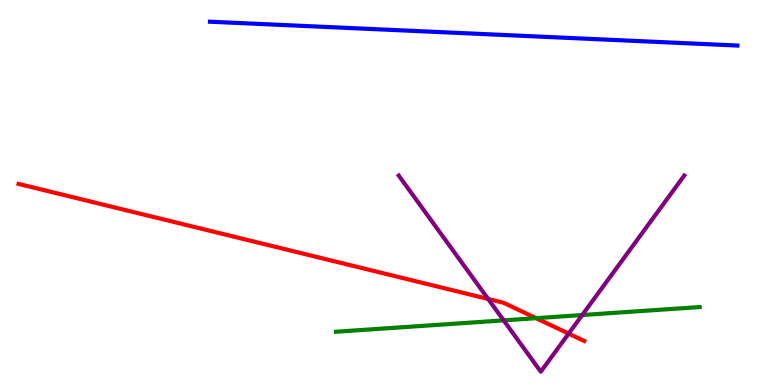[{'lines': ['blue', 'red'], 'intersections': []}, {'lines': ['green', 'red'], 'intersections': [{'x': 6.92, 'y': 1.74}]}, {'lines': ['purple', 'red'], 'intersections': [{'x': 6.3, 'y': 2.23}, {'x': 7.34, 'y': 1.34}]}, {'lines': ['blue', 'green'], 'intersections': []}, {'lines': ['blue', 'purple'], 'intersections': []}, {'lines': ['green', 'purple'], 'intersections': [{'x': 6.5, 'y': 1.68}, {'x': 7.51, 'y': 1.82}]}]